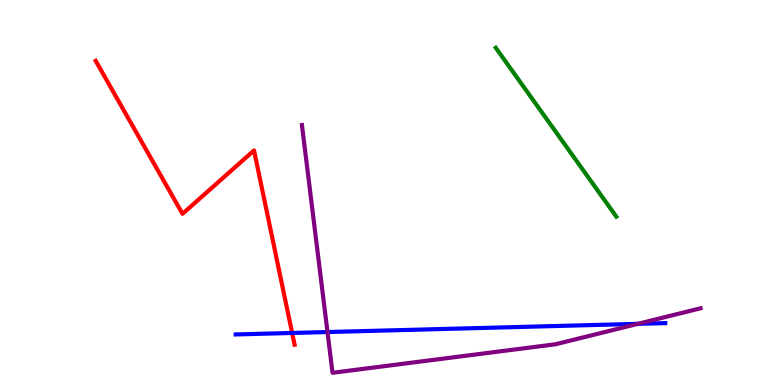[{'lines': ['blue', 'red'], 'intersections': [{'x': 3.77, 'y': 1.35}]}, {'lines': ['green', 'red'], 'intersections': []}, {'lines': ['purple', 'red'], 'intersections': []}, {'lines': ['blue', 'green'], 'intersections': []}, {'lines': ['blue', 'purple'], 'intersections': [{'x': 4.23, 'y': 1.38}, {'x': 8.23, 'y': 1.59}]}, {'lines': ['green', 'purple'], 'intersections': []}]